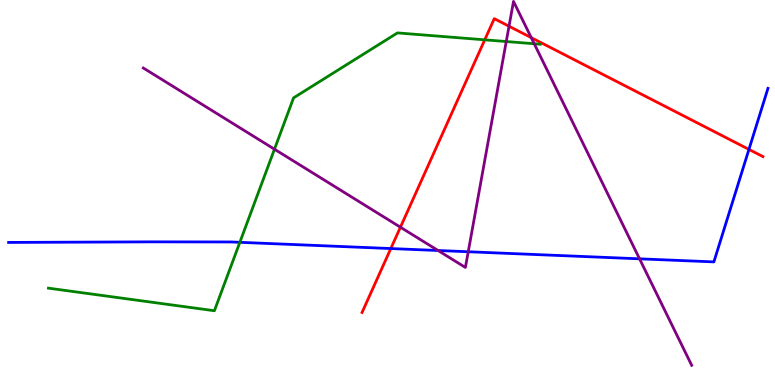[{'lines': ['blue', 'red'], 'intersections': [{'x': 5.04, 'y': 3.54}, {'x': 9.66, 'y': 6.12}]}, {'lines': ['green', 'red'], 'intersections': [{'x': 6.25, 'y': 8.97}]}, {'lines': ['purple', 'red'], 'intersections': [{'x': 5.17, 'y': 4.1}, {'x': 6.57, 'y': 9.32}, {'x': 6.85, 'y': 9.02}]}, {'lines': ['blue', 'green'], 'intersections': [{'x': 3.09, 'y': 3.71}]}, {'lines': ['blue', 'purple'], 'intersections': [{'x': 5.65, 'y': 3.49}, {'x': 6.04, 'y': 3.46}, {'x': 8.25, 'y': 3.28}]}, {'lines': ['green', 'purple'], 'intersections': [{'x': 3.54, 'y': 6.12}, {'x': 6.53, 'y': 8.92}, {'x': 6.89, 'y': 8.86}]}]